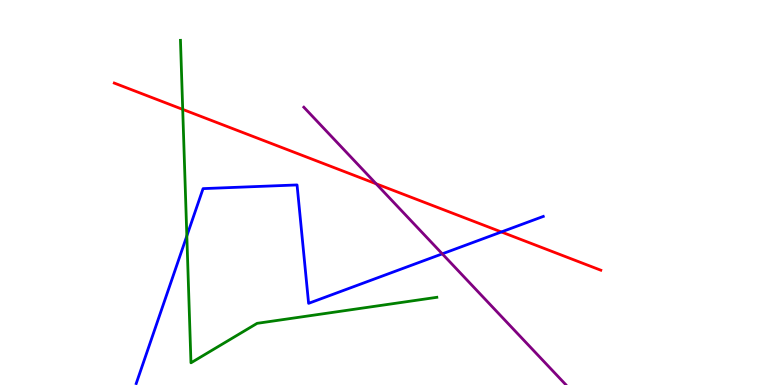[{'lines': ['blue', 'red'], 'intersections': [{'x': 6.47, 'y': 3.98}]}, {'lines': ['green', 'red'], 'intersections': [{'x': 2.36, 'y': 7.16}]}, {'lines': ['purple', 'red'], 'intersections': [{'x': 4.85, 'y': 5.23}]}, {'lines': ['blue', 'green'], 'intersections': [{'x': 2.41, 'y': 3.87}]}, {'lines': ['blue', 'purple'], 'intersections': [{'x': 5.71, 'y': 3.41}]}, {'lines': ['green', 'purple'], 'intersections': []}]